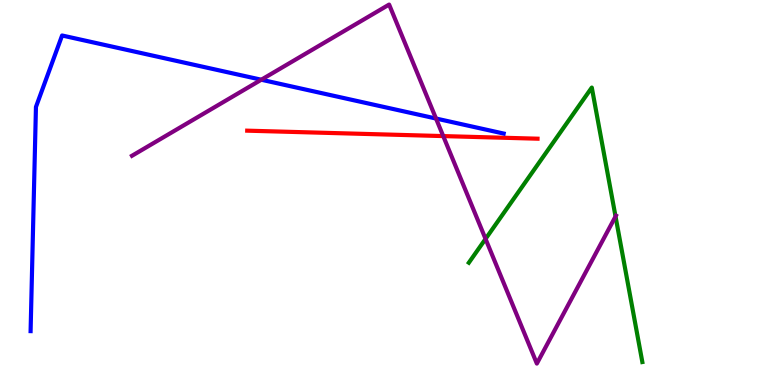[{'lines': ['blue', 'red'], 'intersections': []}, {'lines': ['green', 'red'], 'intersections': []}, {'lines': ['purple', 'red'], 'intersections': [{'x': 5.72, 'y': 6.47}]}, {'lines': ['blue', 'green'], 'intersections': []}, {'lines': ['blue', 'purple'], 'intersections': [{'x': 3.37, 'y': 7.93}, {'x': 5.63, 'y': 6.92}]}, {'lines': ['green', 'purple'], 'intersections': [{'x': 6.27, 'y': 3.79}, {'x': 7.94, 'y': 4.38}]}]